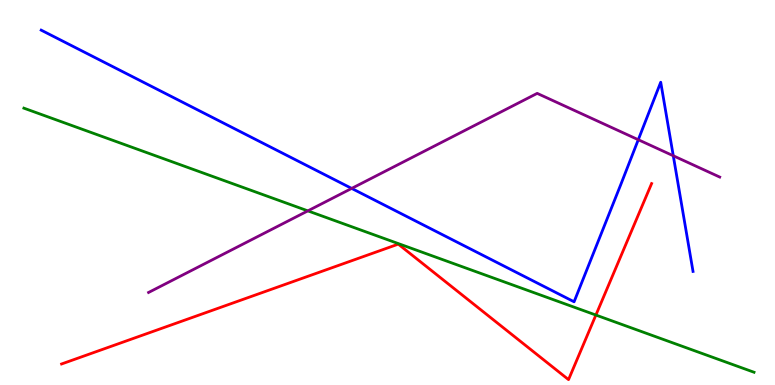[{'lines': ['blue', 'red'], 'intersections': []}, {'lines': ['green', 'red'], 'intersections': [{'x': 7.69, 'y': 1.82}]}, {'lines': ['purple', 'red'], 'intersections': []}, {'lines': ['blue', 'green'], 'intersections': []}, {'lines': ['blue', 'purple'], 'intersections': [{'x': 4.54, 'y': 5.11}, {'x': 8.24, 'y': 6.37}, {'x': 8.69, 'y': 5.95}]}, {'lines': ['green', 'purple'], 'intersections': [{'x': 3.97, 'y': 4.52}]}]